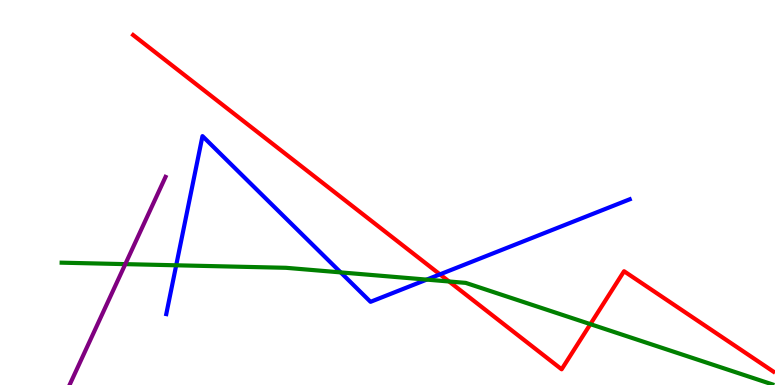[{'lines': ['blue', 'red'], 'intersections': [{'x': 5.68, 'y': 2.87}]}, {'lines': ['green', 'red'], 'intersections': [{'x': 5.79, 'y': 2.69}, {'x': 7.62, 'y': 1.58}]}, {'lines': ['purple', 'red'], 'intersections': []}, {'lines': ['blue', 'green'], 'intersections': [{'x': 2.27, 'y': 3.11}, {'x': 4.4, 'y': 2.92}, {'x': 5.51, 'y': 2.74}]}, {'lines': ['blue', 'purple'], 'intersections': []}, {'lines': ['green', 'purple'], 'intersections': [{'x': 1.62, 'y': 3.14}]}]